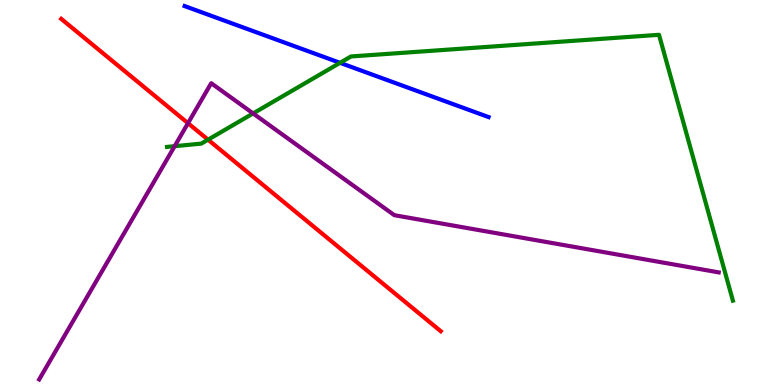[{'lines': ['blue', 'red'], 'intersections': []}, {'lines': ['green', 'red'], 'intersections': [{'x': 2.68, 'y': 6.37}]}, {'lines': ['purple', 'red'], 'intersections': [{'x': 2.43, 'y': 6.8}]}, {'lines': ['blue', 'green'], 'intersections': [{'x': 4.39, 'y': 8.37}]}, {'lines': ['blue', 'purple'], 'intersections': []}, {'lines': ['green', 'purple'], 'intersections': [{'x': 2.25, 'y': 6.2}, {'x': 3.27, 'y': 7.05}]}]